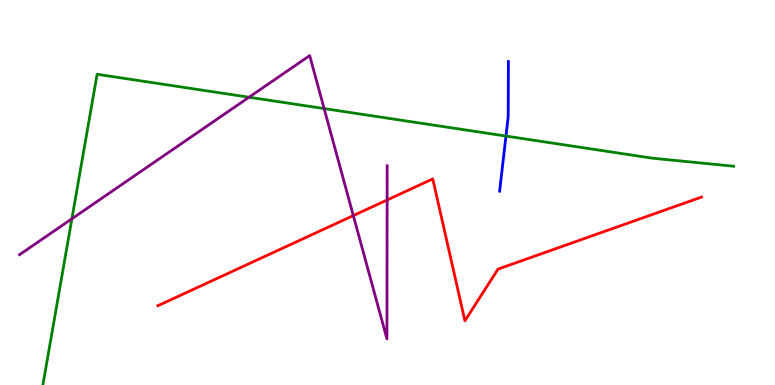[{'lines': ['blue', 'red'], 'intersections': []}, {'lines': ['green', 'red'], 'intersections': []}, {'lines': ['purple', 'red'], 'intersections': [{'x': 4.56, 'y': 4.4}, {'x': 5.0, 'y': 4.81}]}, {'lines': ['blue', 'green'], 'intersections': [{'x': 6.53, 'y': 6.47}]}, {'lines': ['blue', 'purple'], 'intersections': []}, {'lines': ['green', 'purple'], 'intersections': [{'x': 0.928, 'y': 4.32}, {'x': 3.21, 'y': 7.47}, {'x': 4.18, 'y': 7.18}]}]